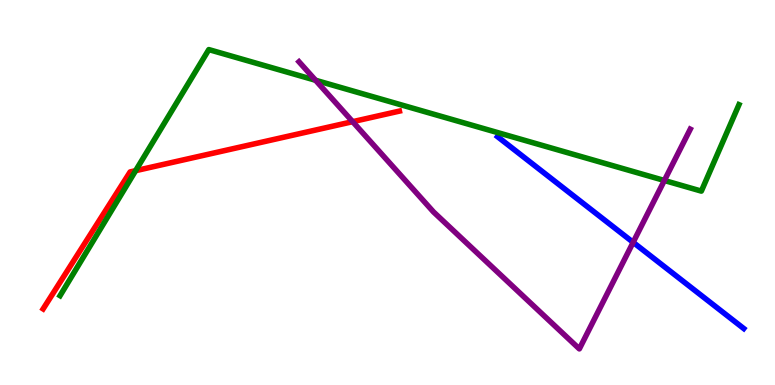[{'lines': ['blue', 'red'], 'intersections': []}, {'lines': ['green', 'red'], 'intersections': [{'x': 1.75, 'y': 5.57}]}, {'lines': ['purple', 'red'], 'intersections': [{'x': 4.55, 'y': 6.84}]}, {'lines': ['blue', 'green'], 'intersections': []}, {'lines': ['blue', 'purple'], 'intersections': [{'x': 8.17, 'y': 3.71}]}, {'lines': ['green', 'purple'], 'intersections': [{'x': 4.07, 'y': 7.92}, {'x': 8.57, 'y': 5.31}]}]